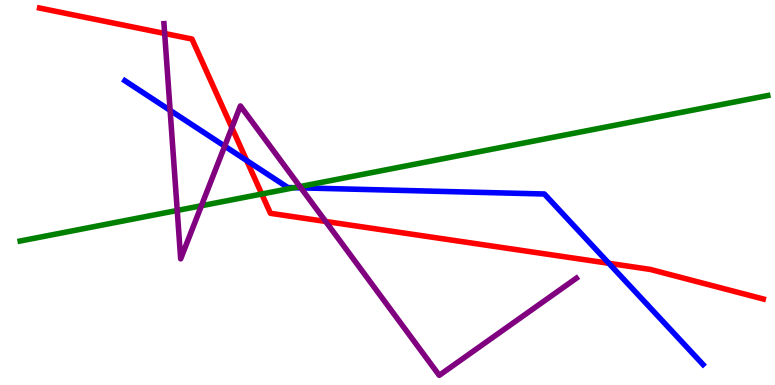[{'lines': ['blue', 'red'], 'intersections': [{'x': 3.18, 'y': 5.83}, {'x': 7.86, 'y': 3.16}]}, {'lines': ['green', 'red'], 'intersections': [{'x': 3.38, 'y': 4.96}]}, {'lines': ['purple', 'red'], 'intersections': [{'x': 2.12, 'y': 9.13}, {'x': 2.99, 'y': 6.68}, {'x': 4.2, 'y': 4.25}]}, {'lines': ['blue', 'green'], 'intersections': [{'x': 3.8, 'y': 5.12}]}, {'lines': ['blue', 'purple'], 'intersections': [{'x': 2.2, 'y': 7.13}, {'x': 2.9, 'y': 6.2}, {'x': 3.88, 'y': 5.12}]}, {'lines': ['green', 'purple'], 'intersections': [{'x': 2.29, 'y': 4.53}, {'x': 2.6, 'y': 4.66}, {'x': 3.87, 'y': 5.15}]}]